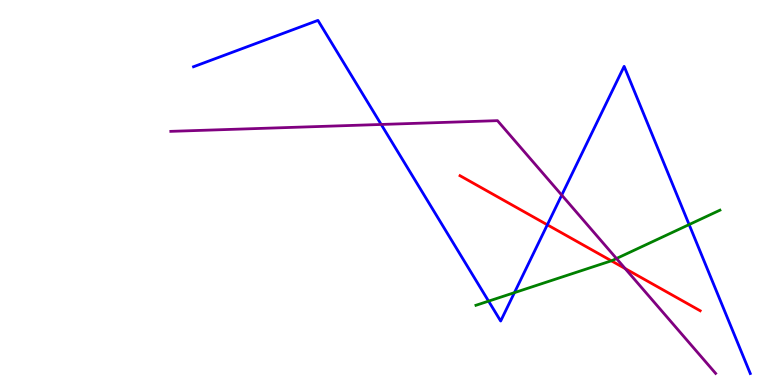[{'lines': ['blue', 'red'], 'intersections': [{'x': 7.06, 'y': 4.16}]}, {'lines': ['green', 'red'], 'intersections': [{'x': 7.89, 'y': 3.23}]}, {'lines': ['purple', 'red'], 'intersections': [{'x': 8.07, 'y': 3.02}]}, {'lines': ['blue', 'green'], 'intersections': [{'x': 6.3, 'y': 2.18}, {'x': 6.64, 'y': 2.4}, {'x': 8.89, 'y': 4.17}]}, {'lines': ['blue', 'purple'], 'intersections': [{'x': 4.92, 'y': 6.77}, {'x': 7.25, 'y': 4.93}]}, {'lines': ['green', 'purple'], 'intersections': [{'x': 7.95, 'y': 3.29}]}]